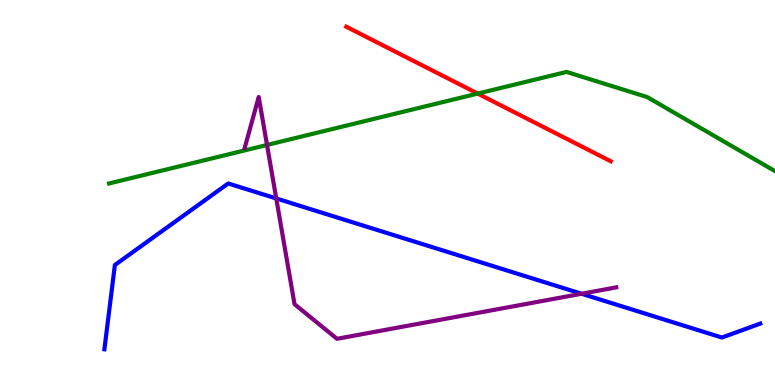[{'lines': ['blue', 'red'], 'intersections': []}, {'lines': ['green', 'red'], 'intersections': [{'x': 6.16, 'y': 7.57}]}, {'lines': ['purple', 'red'], 'intersections': []}, {'lines': ['blue', 'green'], 'intersections': []}, {'lines': ['blue', 'purple'], 'intersections': [{'x': 3.56, 'y': 4.85}, {'x': 7.5, 'y': 2.37}]}, {'lines': ['green', 'purple'], 'intersections': [{'x': 3.45, 'y': 6.23}]}]